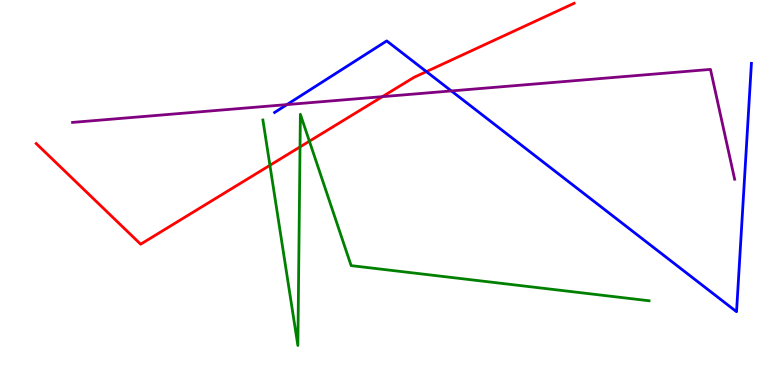[{'lines': ['blue', 'red'], 'intersections': [{'x': 5.5, 'y': 8.14}]}, {'lines': ['green', 'red'], 'intersections': [{'x': 3.48, 'y': 5.71}, {'x': 3.87, 'y': 6.18}, {'x': 3.99, 'y': 6.33}]}, {'lines': ['purple', 'red'], 'intersections': [{'x': 4.93, 'y': 7.49}]}, {'lines': ['blue', 'green'], 'intersections': []}, {'lines': ['blue', 'purple'], 'intersections': [{'x': 3.7, 'y': 7.28}, {'x': 5.82, 'y': 7.64}]}, {'lines': ['green', 'purple'], 'intersections': []}]